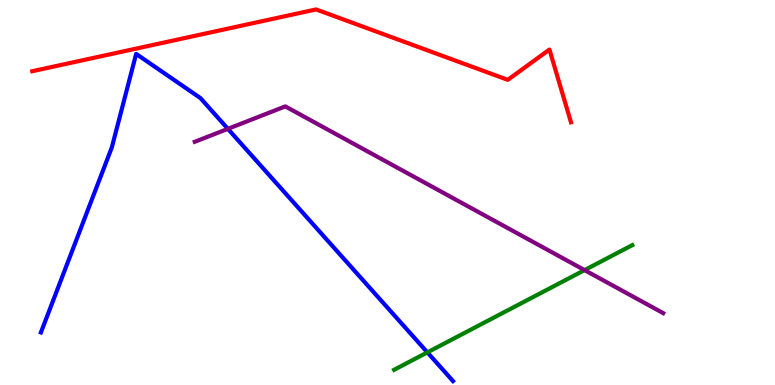[{'lines': ['blue', 'red'], 'intersections': []}, {'lines': ['green', 'red'], 'intersections': []}, {'lines': ['purple', 'red'], 'intersections': []}, {'lines': ['blue', 'green'], 'intersections': [{'x': 5.51, 'y': 0.847}]}, {'lines': ['blue', 'purple'], 'intersections': [{'x': 2.94, 'y': 6.65}]}, {'lines': ['green', 'purple'], 'intersections': [{'x': 7.54, 'y': 2.98}]}]